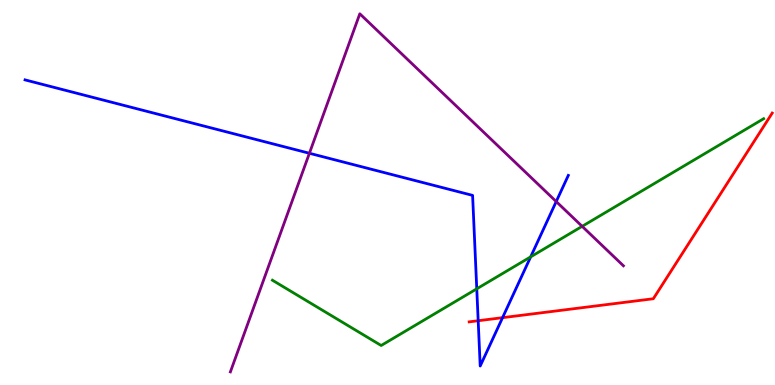[{'lines': ['blue', 'red'], 'intersections': [{'x': 6.17, 'y': 1.67}, {'x': 6.48, 'y': 1.75}]}, {'lines': ['green', 'red'], 'intersections': []}, {'lines': ['purple', 'red'], 'intersections': []}, {'lines': ['blue', 'green'], 'intersections': [{'x': 6.15, 'y': 2.5}, {'x': 6.85, 'y': 3.33}]}, {'lines': ['blue', 'purple'], 'intersections': [{'x': 3.99, 'y': 6.02}, {'x': 7.18, 'y': 4.76}]}, {'lines': ['green', 'purple'], 'intersections': [{'x': 7.51, 'y': 4.12}]}]